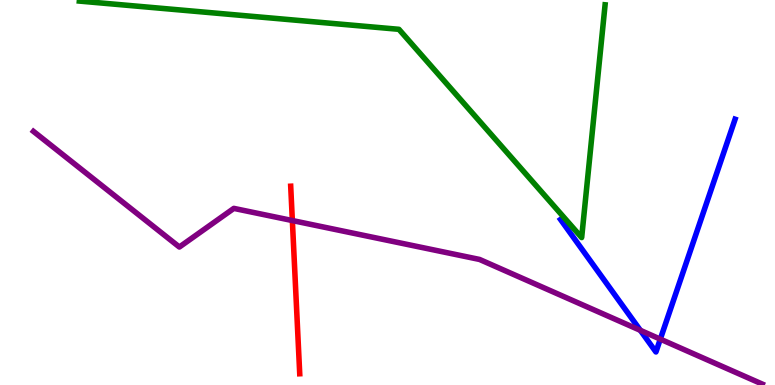[{'lines': ['blue', 'red'], 'intersections': []}, {'lines': ['green', 'red'], 'intersections': []}, {'lines': ['purple', 'red'], 'intersections': [{'x': 3.77, 'y': 4.27}]}, {'lines': ['blue', 'green'], 'intersections': []}, {'lines': ['blue', 'purple'], 'intersections': [{'x': 8.26, 'y': 1.42}, {'x': 8.52, 'y': 1.19}]}, {'lines': ['green', 'purple'], 'intersections': []}]